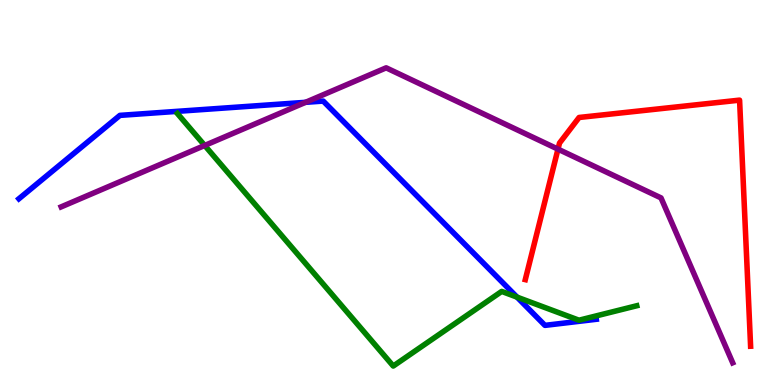[{'lines': ['blue', 'red'], 'intersections': []}, {'lines': ['green', 'red'], 'intersections': []}, {'lines': ['purple', 'red'], 'intersections': [{'x': 7.2, 'y': 6.13}]}, {'lines': ['blue', 'green'], 'intersections': [{'x': 6.67, 'y': 2.28}]}, {'lines': ['blue', 'purple'], 'intersections': [{'x': 3.94, 'y': 7.34}]}, {'lines': ['green', 'purple'], 'intersections': [{'x': 2.64, 'y': 6.22}]}]